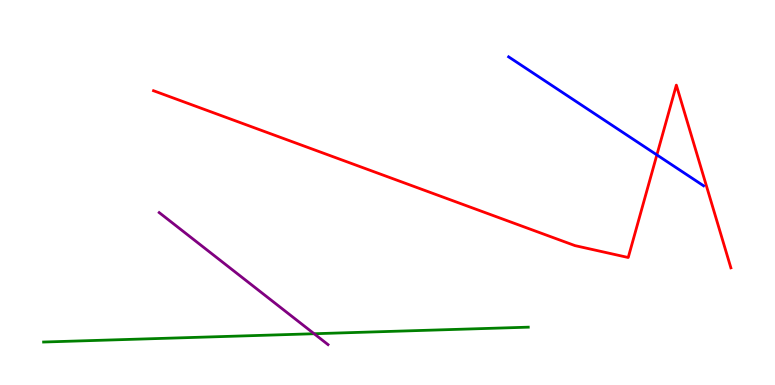[{'lines': ['blue', 'red'], 'intersections': [{'x': 8.48, 'y': 5.98}]}, {'lines': ['green', 'red'], 'intersections': []}, {'lines': ['purple', 'red'], 'intersections': []}, {'lines': ['blue', 'green'], 'intersections': []}, {'lines': ['blue', 'purple'], 'intersections': []}, {'lines': ['green', 'purple'], 'intersections': [{'x': 4.05, 'y': 1.33}]}]